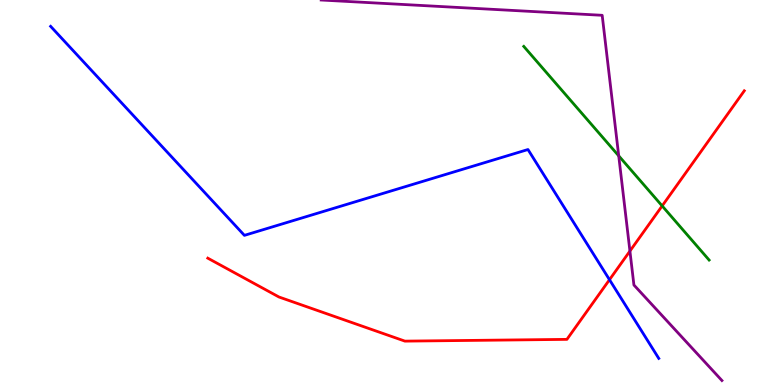[{'lines': ['blue', 'red'], 'intersections': [{'x': 7.86, 'y': 2.73}]}, {'lines': ['green', 'red'], 'intersections': [{'x': 8.54, 'y': 4.65}]}, {'lines': ['purple', 'red'], 'intersections': [{'x': 8.13, 'y': 3.48}]}, {'lines': ['blue', 'green'], 'intersections': []}, {'lines': ['blue', 'purple'], 'intersections': []}, {'lines': ['green', 'purple'], 'intersections': [{'x': 7.98, 'y': 5.95}]}]